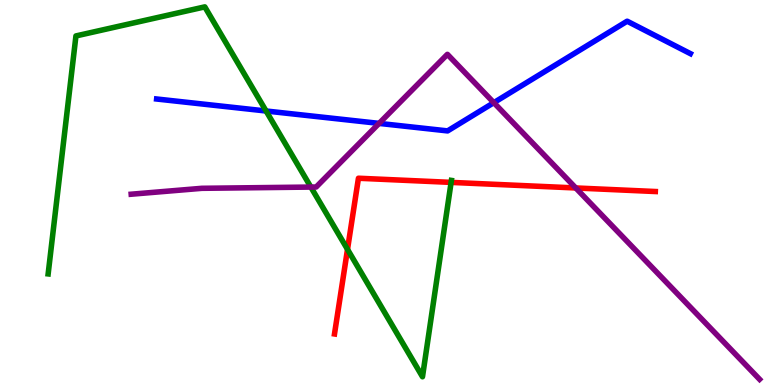[{'lines': ['blue', 'red'], 'intersections': []}, {'lines': ['green', 'red'], 'intersections': [{'x': 4.48, 'y': 3.52}, {'x': 5.82, 'y': 5.26}]}, {'lines': ['purple', 'red'], 'intersections': [{'x': 7.43, 'y': 5.12}]}, {'lines': ['blue', 'green'], 'intersections': [{'x': 3.43, 'y': 7.12}]}, {'lines': ['blue', 'purple'], 'intersections': [{'x': 4.89, 'y': 6.8}, {'x': 6.37, 'y': 7.33}]}, {'lines': ['green', 'purple'], 'intersections': [{'x': 4.01, 'y': 5.14}]}]